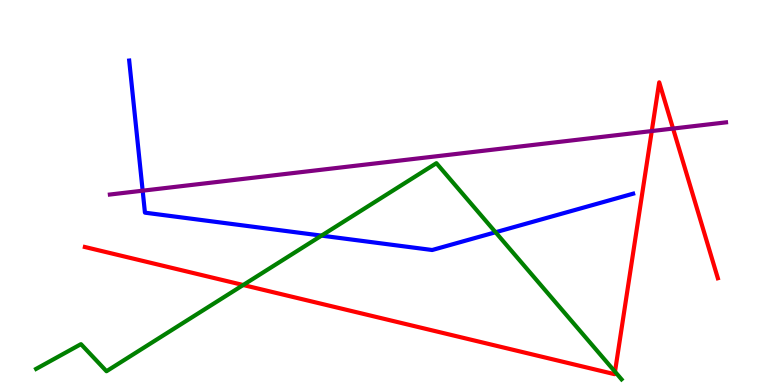[{'lines': ['blue', 'red'], 'intersections': []}, {'lines': ['green', 'red'], 'intersections': [{'x': 3.14, 'y': 2.6}, {'x': 7.94, 'y': 0.346}]}, {'lines': ['purple', 'red'], 'intersections': [{'x': 8.41, 'y': 6.6}, {'x': 8.68, 'y': 6.66}]}, {'lines': ['blue', 'green'], 'intersections': [{'x': 4.15, 'y': 3.88}, {'x': 6.39, 'y': 3.97}]}, {'lines': ['blue', 'purple'], 'intersections': [{'x': 1.84, 'y': 5.05}]}, {'lines': ['green', 'purple'], 'intersections': []}]